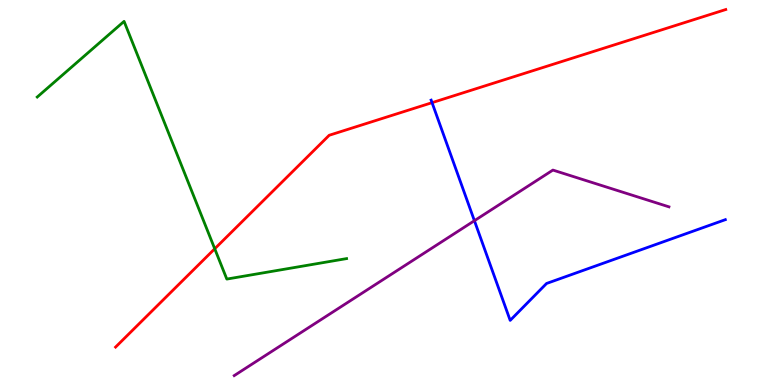[{'lines': ['blue', 'red'], 'intersections': [{'x': 5.57, 'y': 7.33}]}, {'lines': ['green', 'red'], 'intersections': [{'x': 2.77, 'y': 3.54}]}, {'lines': ['purple', 'red'], 'intersections': []}, {'lines': ['blue', 'green'], 'intersections': []}, {'lines': ['blue', 'purple'], 'intersections': [{'x': 6.12, 'y': 4.27}]}, {'lines': ['green', 'purple'], 'intersections': []}]